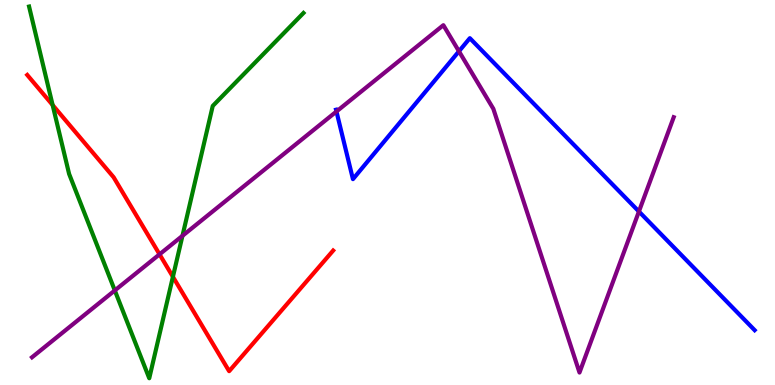[{'lines': ['blue', 'red'], 'intersections': []}, {'lines': ['green', 'red'], 'intersections': [{'x': 0.679, 'y': 7.27}, {'x': 2.23, 'y': 2.81}]}, {'lines': ['purple', 'red'], 'intersections': [{'x': 2.06, 'y': 3.39}]}, {'lines': ['blue', 'green'], 'intersections': []}, {'lines': ['blue', 'purple'], 'intersections': [{'x': 4.34, 'y': 7.1}, {'x': 5.92, 'y': 8.67}, {'x': 8.24, 'y': 4.51}]}, {'lines': ['green', 'purple'], 'intersections': [{'x': 1.48, 'y': 2.46}, {'x': 2.35, 'y': 3.87}]}]